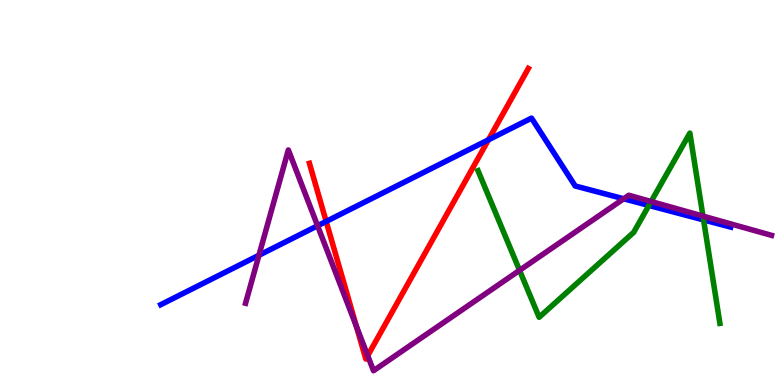[{'lines': ['blue', 'red'], 'intersections': [{'x': 4.21, 'y': 4.25}, {'x': 6.3, 'y': 6.37}]}, {'lines': ['green', 'red'], 'intersections': []}, {'lines': ['purple', 'red'], 'intersections': [{'x': 4.6, 'y': 1.52}, {'x': 4.74, 'y': 0.761}]}, {'lines': ['blue', 'green'], 'intersections': [{'x': 8.37, 'y': 4.66}, {'x': 9.08, 'y': 4.29}]}, {'lines': ['blue', 'purple'], 'intersections': [{'x': 3.34, 'y': 3.37}, {'x': 4.1, 'y': 4.14}, {'x': 8.05, 'y': 4.84}]}, {'lines': ['green', 'purple'], 'intersections': [{'x': 6.7, 'y': 2.98}, {'x': 8.4, 'y': 4.77}, {'x': 9.07, 'y': 4.39}]}]